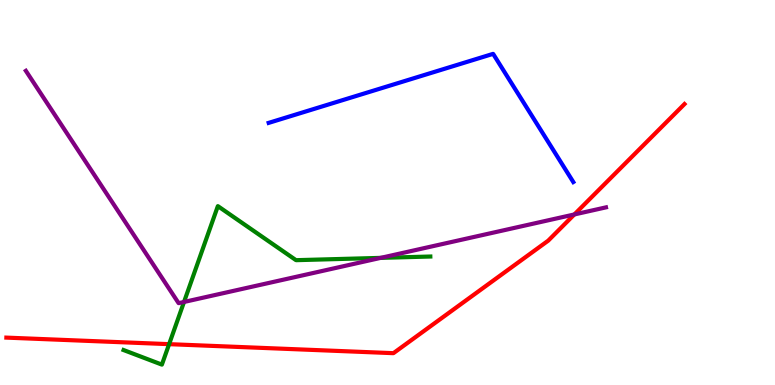[{'lines': ['blue', 'red'], 'intersections': []}, {'lines': ['green', 'red'], 'intersections': [{'x': 2.18, 'y': 1.06}]}, {'lines': ['purple', 'red'], 'intersections': [{'x': 7.41, 'y': 4.43}]}, {'lines': ['blue', 'green'], 'intersections': []}, {'lines': ['blue', 'purple'], 'intersections': []}, {'lines': ['green', 'purple'], 'intersections': [{'x': 2.37, 'y': 2.16}, {'x': 4.91, 'y': 3.3}]}]